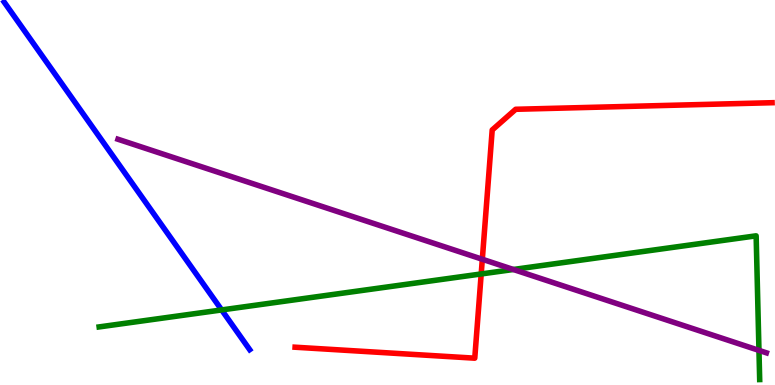[{'lines': ['blue', 'red'], 'intersections': []}, {'lines': ['green', 'red'], 'intersections': [{'x': 6.21, 'y': 2.88}]}, {'lines': ['purple', 'red'], 'intersections': [{'x': 6.22, 'y': 3.27}]}, {'lines': ['blue', 'green'], 'intersections': [{'x': 2.86, 'y': 1.95}]}, {'lines': ['blue', 'purple'], 'intersections': []}, {'lines': ['green', 'purple'], 'intersections': [{'x': 6.62, 'y': 3.0}, {'x': 9.79, 'y': 0.899}]}]